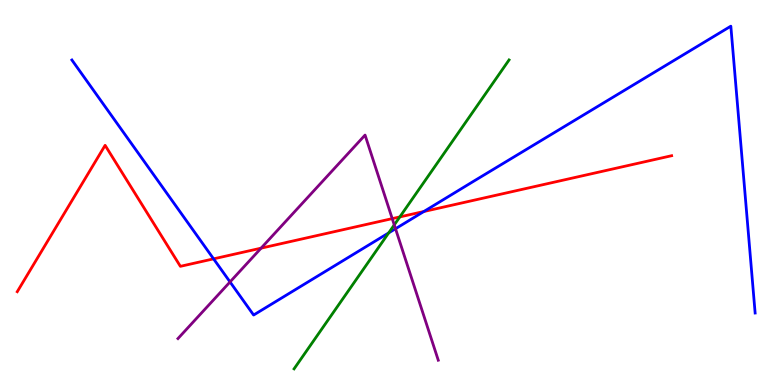[{'lines': ['blue', 'red'], 'intersections': [{'x': 2.76, 'y': 3.28}, {'x': 5.47, 'y': 4.51}]}, {'lines': ['green', 'red'], 'intersections': [{'x': 5.16, 'y': 4.37}]}, {'lines': ['purple', 'red'], 'intersections': [{'x': 3.37, 'y': 3.55}, {'x': 5.06, 'y': 4.32}]}, {'lines': ['blue', 'green'], 'intersections': [{'x': 5.02, 'y': 3.95}]}, {'lines': ['blue', 'purple'], 'intersections': [{'x': 2.97, 'y': 2.68}, {'x': 5.1, 'y': 4.06}]}, {'lines': ['green', 'purple'], 'intersections': [{'x': 5.09, 'y': 4.16}]}]